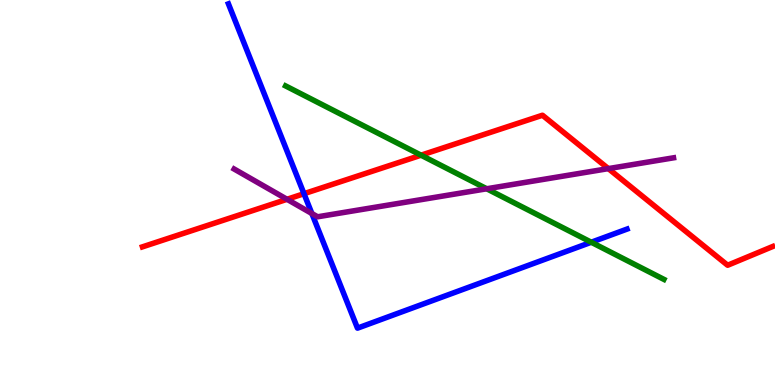[{'lines': ['blue', 'red'], 'intersections': [{'x': 3.92, 'y': 4.97}]}, {'lines': ['green', 'red'], 'intersections': [{'x': 5.43, 'y': 5.97}]}, {'lines': ['purple', 'red'], 'intersections': [{'x': 3.7, 'y': 4.82}, {'x': 7.85, 'y': 5.62}]}, {'lines': ['blue', 'green'], 'intersections': [{'x': 7.63, 'y': 3.71}]}, {'lines': ['blue', 'purple'], 'intersections': [{'x': 4.02, 'y': 4.45}]}, {'lines': ['green', 'purple'], 'intersections': [{'x': 6.28, 'y': 5.1}]}]